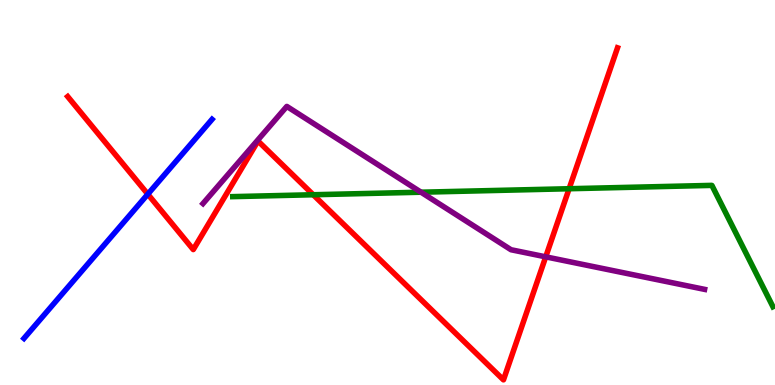[{'lines': ['blue', 'red'], 'intersections': [{'x': 1.91, 'y': 4.96}]}, {'lines': ['green', 'red'], 'intersections': [{'x': 4.04, 'y': 4.94}, {'x': 7.34, 'y': 5.1}]}, {'lines': ['purple', 'red'], 'intersections': [{'x': 7.04, 'y': 3.33}]}, {'lines': ['blue', 'green'], 'intersections': []}, {'lines': ['blue', 'purple'], 'intersections': []}, {'lines': ['green', 'purple'], 'intersections': [{'x': 5.43, 'y': 5.01}]}]